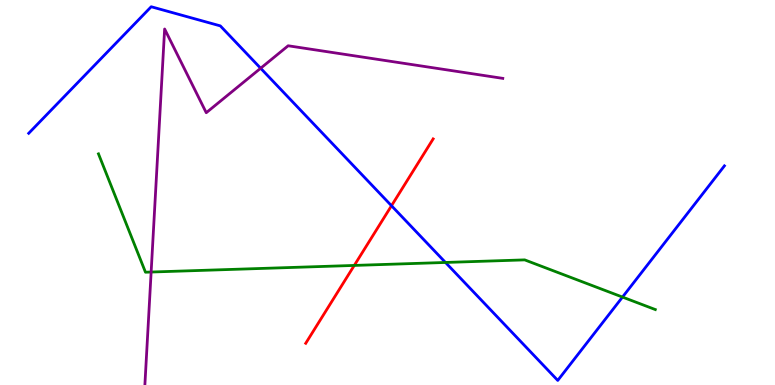[{'lines': ['blue', 'red'], 'intersections': [{'x': 5.05, 'y': 4.66}]}, {'lines': ['green', 'red'], 'intersections': [{'x': 4.57, 'y': 3.11}]}, {'lines': ['purple', 'red'], 'intersections': []}, {'lines': ['blue', 'green'], 'intersections': [{'x': 5.75, 'y': 3.18}, {'x': 8.03, 'y': 2.28}]}, {'lines': ['blue', 'purple'], 'intersections': [{'x': 3.36, 'y': 8.23}]}, {'lines': ['green', 'purple'], 'intersections': [{'x': 1.95, 'y': 2.93}]}]